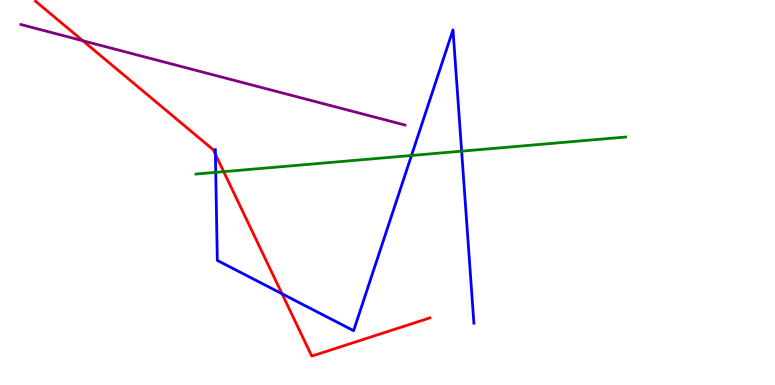[{'lines': ['blue', 'red'], 'intersections': [{'x': 2.78, 'y': 5.99}, {'x': 3.64, 'y': 2.37}]}, {'lines': ['green', 'red'], 'intersections': [{'x': 2.89, 'y': 5.54}]}, {'lines': ['purple', 'red'], 'intersections': [{'x': 1.07, 'y': 8.94}]}, {'lines': ['blue', 'green'], 'intersections': [{'x': 2.78, 'y': 5.52}, {'x': 5.31, 'y': 5.96}, {'x': 5.96, 'y': 6.07}]}, {'lines': ['blue', 'purple'], 'intersections': []}, {'lines': ['green', 'purple'], 'intersections': []}]